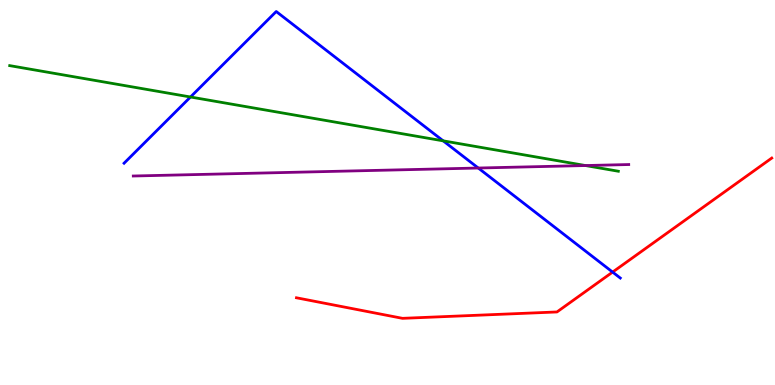[{'lines': ['blue', 'red'], 'intersections': [{'x': 7.9, 'y': 2.93}]}, {'lines': ['green', 'red'], 'intersections': []}, {'lines': ['purple', 'red'], 'intersections': []}, {'lines': ['blue', 'green'], 'intersections': [{'x': 2.46, 'y': 7.48}, {'x': 5.72, 'y': 6.34}]}, {'lines': ['blue', 'purple'], 'intersections': [{'x': 6.17, 'y': 5.64}]}, {'lines': ['green', 'purple'], 'intersections': [{'x': 7.55, 'y': 5.7}]}]